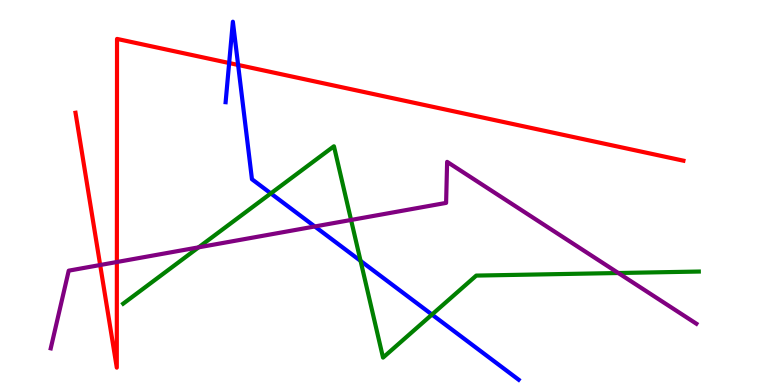[{'lines': ['blue', 'red'], 'intersections': [{'x': 2.96, 'y': 8.36}, {'x': 3.07, 'y': 8.31}]}, {'lines': ['green', 'red'], 'intersections': []}, {'lines': ['purple', 'red'], 'intersections': [{'x': 1.29, 'y': 3.12}, {'x': 1.51, 'y': 3.19}]}, {'lines': ['blue', 'green'], 'intersections': [{'x': 3.49, 'y': 4.98}, {'x': 4.65, 'y': 3.22}, {'x': 5.57, 'y': 1.83}]}, {'lines': ['blue', 'purple'], 'intersections': [{'x': 4.06, 'y': 4.12}]}, {'lines': ['green', 'purple'], 'intersections': [{'x': 2.56, 'y': 3.58}, {'x': 4.53, 'y': 4.29}, {'x': 7.98, 'y': 2.91}]}]